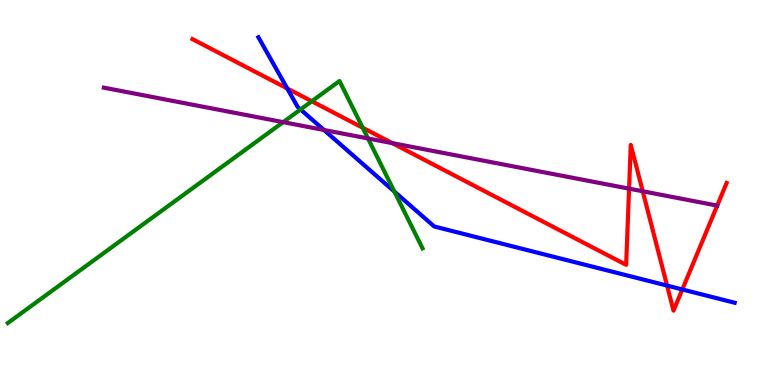[{'lines': ['blue', 'red'], 'intersections': [{'x': 3.71, 'y': 7.7}, {'x': 8.61, 'y': 2.58}, {'x': 8.8, 'y': 2.48}]}, {'lines': ['green', 'red'], 'intersections': [{'x': 4.02, 'y': 7.37}, {'x': 4.68, 'y': 6.68}]}, {'lines': ['purple', 'red'], 'intersections': [{'x': 5.06, 'y': 6.28}, {'x': 8.12, 'y': 5.1}, {'x': 8.29, 'y': 5.03}]}, {'lines': ['blue', 'green'], 'intersections': [{'x': 3.88, 'y': 7.16}, {'x': 5.09, 'y': 5.02}]}, {'lines': ['blue', 'purple'], 'intersections': [{'x': 4.18, 'y': 6.62}]}, {'lines': ['green', 'purple'], 'intersections': [{'x': 3.65, 'y': 6.83}, {'x': 4.75, 'y': 6.4}]}]